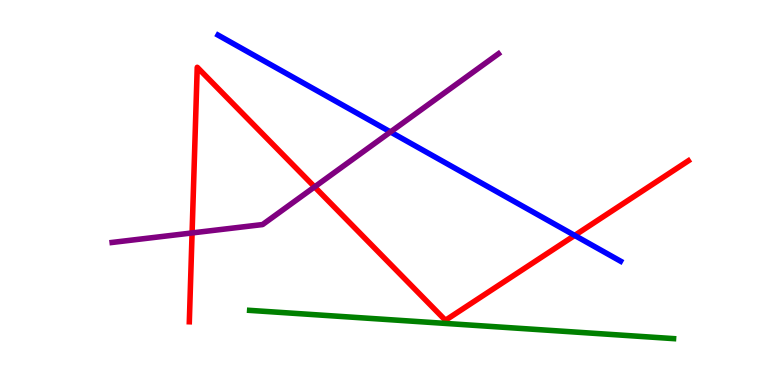[{'lines': ['blue', 'red'], 'intersections': [{'x': 7.42, 'y': 3.89}]}, {'lines': ['green', 'red'], 'intersections': []}, {'lines': ['purple', 'red'], 'intersections': [{'x': 2.48, 'y': 3.95}, {'x': 4.06, 'y': 5.15}]}, {'lines': ['blue', 'green'], 'intersections': []}, {'lines': ['blue', 'purple'], 'intersections': [{'x': 5.04, 'y': 6.57}]}, {'lines': ['green', 'purple'], 'intersections': []}]